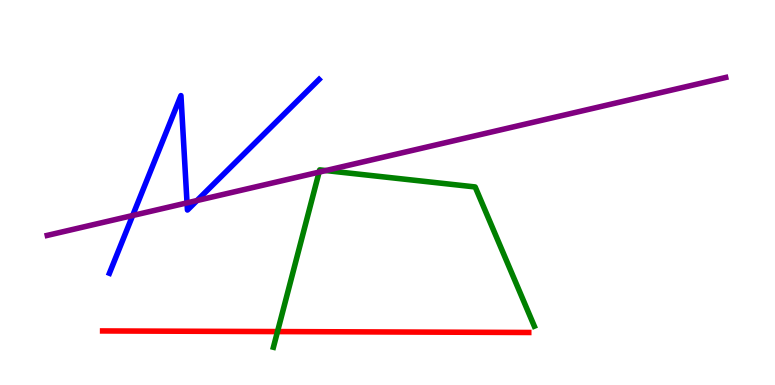[{'lines': ['blue', 'red'], 'intersections': []}, {'lines': ['green', 'red'], 'intersections': [{'x': 3.58, 'y': 1.39}]}, {'lines': ['purple', 'red'], 'intersections': []}, {'lines': ['blue', 'green'], 'intersections': []}, {'lines': ['blue', 'purple'], 'intersections': [{'x': 1.71, 'y': 4.4}, {'x': 2.41, 'y': 4.73}, {'x': 2.54, 'y': 4.79}]}, {'lines': ['green', 'purple'], 'intersections': [{'x': 4.12, 'y': 5.53}, {'x': 4.2, 'y': 5.57}]}]